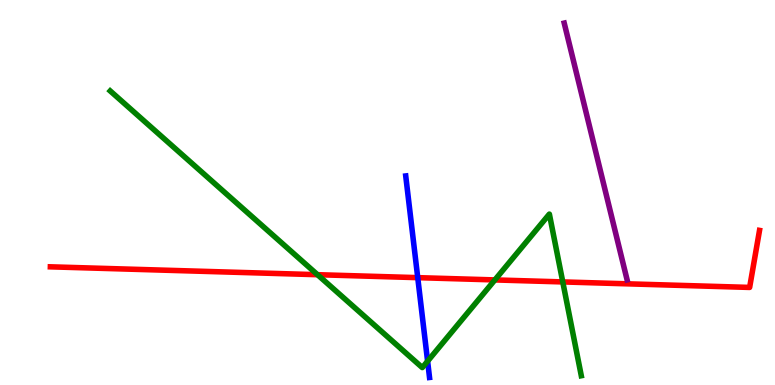[{'lines': ['blue', 'red'], 'intersections': [{'x': 5.39, 'y': 2.79}]}, {'lines': ['green', 'red'], 'intersections': [{'x': 4.1, 'y': 2.87}, {'x': 6.39, 'y': 2.73}, {'x': 7.26, 'y': 2.68}]}, {'lines': ['purple', 'red'], 'intersections': []}, {'lines': ['blue', 'green'], 'intersections': [{'x': 5.52, 'y': 0.619}]}, {'lines': ['blue', 'purple'], 'intersections': []}, {'lines': ['green', 'purple'], 'intersections': []}]